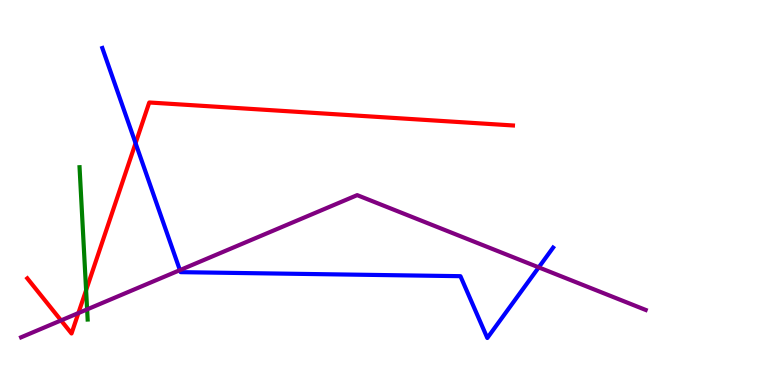[{'lines': ['blue', 'red'], 'intersections': [{'x': 1.75, 'y': 6.28}]}, {'lines': ['green', 'red'], 'intersections': [{'x': 1.11, 'y': 2.46}]}, {'lines': ['purple', 'red'], 'intersections': [{'x': 0.788, 'y': 1.68}, {'x': 1.01, 'y': 1.87}]}, {'lines': ['blue', 'green'], 'intersections': []}, {'lines': ['blue', 'purple'], 'intersections': [{'x': 2.32, 'y': 2.98}, {'x': 6.95, 'y': 3.06}]}, {'lines': ['green', 'purple'], 'intersections': [{'x': 1.12, 'y': 1.96}]}]